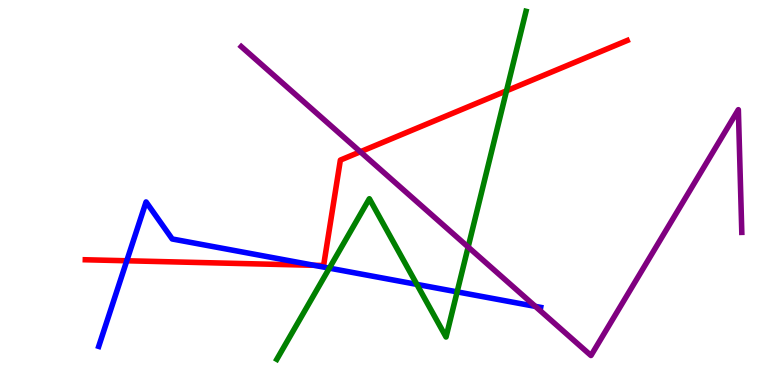[{'lines': ['blue', 'red'], 'intersections': [{'x': 1.64, 'y': 3.23}, {'x': 4.05, 'y': 3.11}]}, {'lines': ['green', 'red'], 'intersections': [{'x': 6.54, 'y': 7.64}]}, {'lines': ['purple', 'red'], 'intersections': [{'x': 4.65, 'y': 6.06}]}, {'lines': ['blue', 'green'], 'intersections': [{'x': 4.25, 'y': 3.04}, {'x': 5.38, 'y': 2.61}, {'x': 5.9, 'y': 2.42}]}, {'lines': ['blue', 'purple'], 'intersections': [{'x': 6.91, 'y': 2.04}]}, {'lines': ['green', 'purple'], 'intersections': [{'x': 6.04, 'y': 3.58}]}]